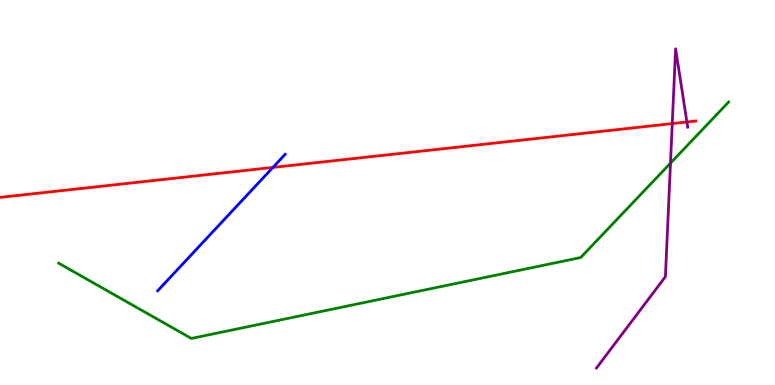[{'lines': ['blue', 'red'], 'intersections': [{'x': 3.52, 'y': 5.65}]}, {'lines': ['green', 'red'], 'intersections': []}, {'lines': ['purple', 'red'], 'intersections': [{'x': 8.67, 'y': 6.79}, {'x': 8.86, 'y': 6.83}]}, {'lines': ['blue', 'green'], 'intersections': []}, {'lines': ['blue', 'purple'], 'intersections': []}, {'lines': ['green', 'purple'], 'intersections': [{'x': 8.65, 'y': 5.76}]}]